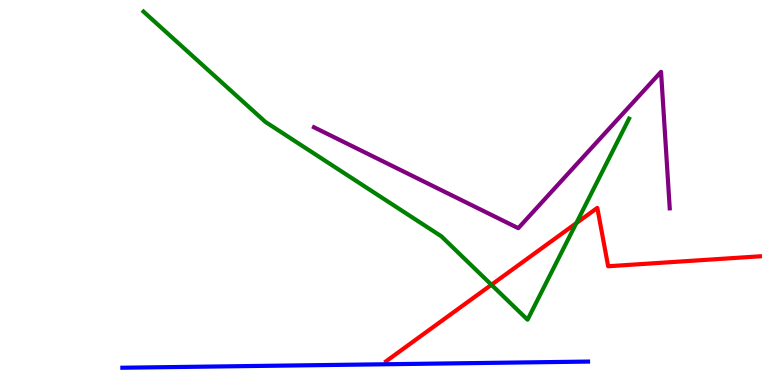[{'lines': ['blue', 'red'], 'intersections': []}, {'lines': ['green', 'red'], 'intersections': [{'x': 6.34, 'y': 2.6}, {'x': 7.44, 'y': 4.2}]}, {'lines': ['purple', 'red'], 'intersections': []}, {'lines': ['blue', 'green'], 'intersections': []}, {'lines': ['blue', 'purple'], 'intersections': []}, {'lines': ['green', 'purple'], 'intersections': []}]